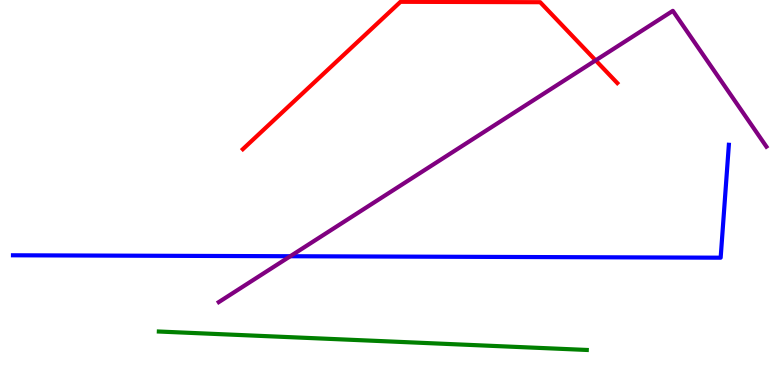[{'lines': ['blue', 'red'], 'intersections': []}, {'lines': ['green', 'red'], 'intersections': []}, {'lines': ['purple', 'red'], 'intersections': [{'x': 7.69, 'y': 8.43}]}, {'lines': ['blue', 'green'], 'intersections': []}, {'lines': ['blue', 'purple'], 'intersections': [{'x': 3.75, 'y': 3.34}]}, {'lines': ['green', 'purple'], 'intersections': []}]